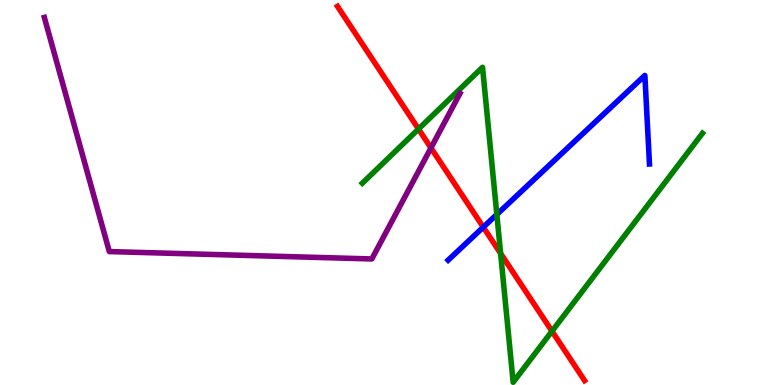[{'lines': ['blue', 'red'], 'intersections': [{'x': 6.24, 'y': 4.1}]}, {'lines': ['green', 'red'], 'intersections': [{'x': 5.4, 'y': 6.65}, {'x': 6.46, 'y': 3.42}, {'x': 7.12, 'y': 1.4}]}, {'lines': ['purple', 'red'], 'intersections': [{'x': 5.56, 'y': 6.16}]}, {'lines': ['blue', 'green'], 'intersections': [{'x': 6.41, 'y': 4.43}]}, {'lines': ['blue', 'purple'], 'intersections': []}, {'lines': ['green', 'purple'], 'intersections': []}]